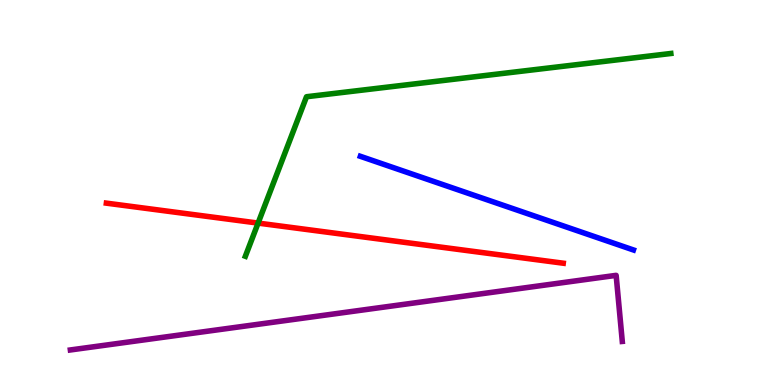[{'lines': ['blue', 'red'], 'intersections': []}, {'lines': ['green', 'red'], 'intersections': [{'x': 3.33, 'y': 4.21}]}, {'lines': ['purple', 'red'], 'intersections': []}, {'lines': ['blue', 'green'], 'intersections': []}, {'lines': ['blue', 'purple'], 'intersections': []}, {'lines': ['green', 'purple'], 'intersections': []}]